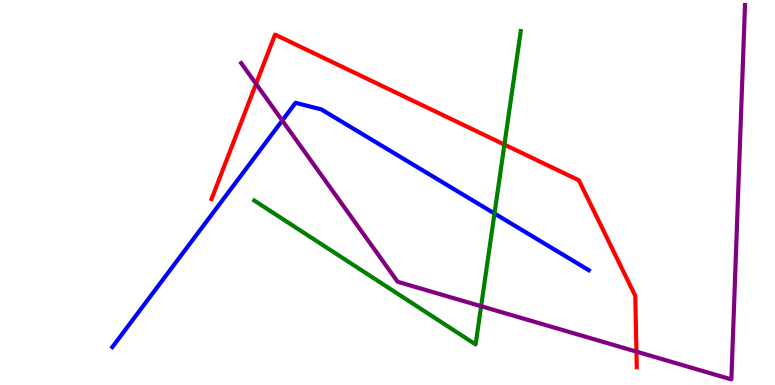[{'lines': ['blue', 'red'], 'intersections': []}, {'lines': ['green', 'red'], 'intersections': [{'x': 6.51, 'y': 6.24}]}, {'lines': ['purple', 'red'], 'intersections': [{'x': 3.3, 'y': 7.82}, {'x': 8.21, 'y': 0.867}]}, {'lines': ['blue', 'green'], 'intersections': [{'x': 6.38, 'y': 4.45}]}, {'lines': ['blue', 'purple'], 'intersections': [{'x': 3.64, 'y': 6.87}]}, {'lines': ['green', 'purple'], 'intersections': [{'x': 6.21, 'y': 2.05}]}]